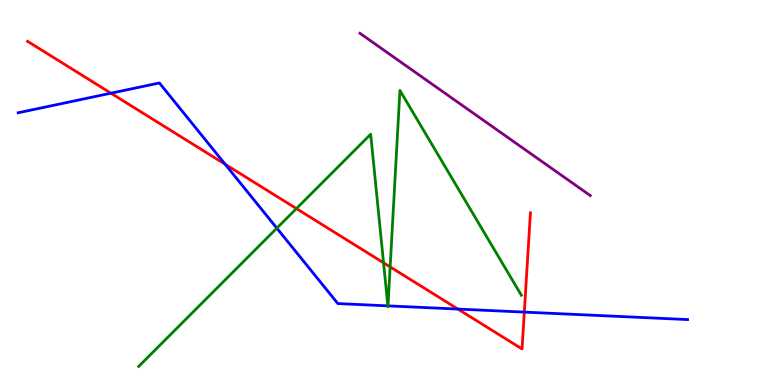[{'lines': ['blue', 'red'], 'intersections': [{'x': 1.43, 'y': 7.58}, {'x': 2.9, 'y': 5.73}, {'x': 5.91, 'y': 1.97}, {'x': 6.77, 'y': 1.89}]}, {'lines': ['green', 'red'], 'intersections': [{'x': 3.82, 'y': 4.58}, {'x': 4.95, 'y': 3.17}, {'x': 5.03, 'y': 3.07}]}, {'lines': ['purple', 'red'], 'intersections': []}, {'lines': ['blue', 'green'], 'intersections': [{'x': 3.57, 'y': 4.07}, {'x': 5.0, 'y': 2.06}, {'x': 5.01, 'y': 2.06}]}, {'lines': ['blue', 'purple'], 'intersections': []}, {'lines': ['green', 'purple'], 'intersections': []}]